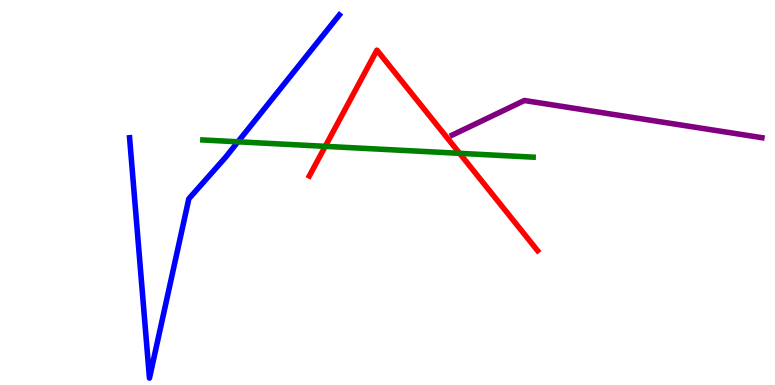[{'lines': ['blue', 'red'], 'intersections': []}, {'lines': ['green', 'red'], 'intersections': [{'x': 4.2, 'y': 6.2}, {'x': 5.93, 'y': 6.02}]}, {'lines': ['purple', 'red'], 'intersections': []}, {'lines': ['blue', 'green'], 'intersections': [{'x': 3.07, 'y': 6.32}]}, {'lines': ['blue', 'purple'], 'intersections': []}, {'lines': ['green', 'purple'], 'intersections': []}]